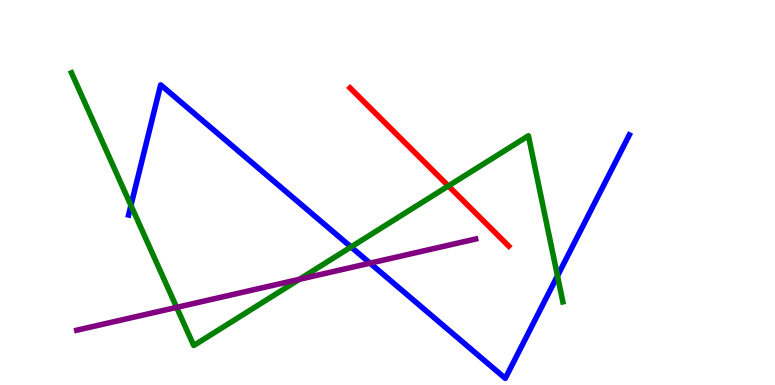[{'lines': ['blue', 'red'], 'intersections': []}, {'lines': ['green', 'red'], 'intersections': [{'x': 5.79, 'y': 5.17}]}, {'lines': ['purple', 'red'], 'intersections': []}, {'lines': ['blue', 'green'], 'intersections': [{'x': 1.69, 'y': 4.66}, {'x': 4.53, 'y': 3.59}, {'x': 7.19, 'y': 2.83}]}, {'lines': ['blue', 'purple'], 'intersections': [{'x': 4.77, 'y': 3.16}]}, {'lines': ['green', 'purple'], 'intersections': [{'x': 2.28, 'y': 2.02}, {'x': 3.86, 'y': 2.75}]}]